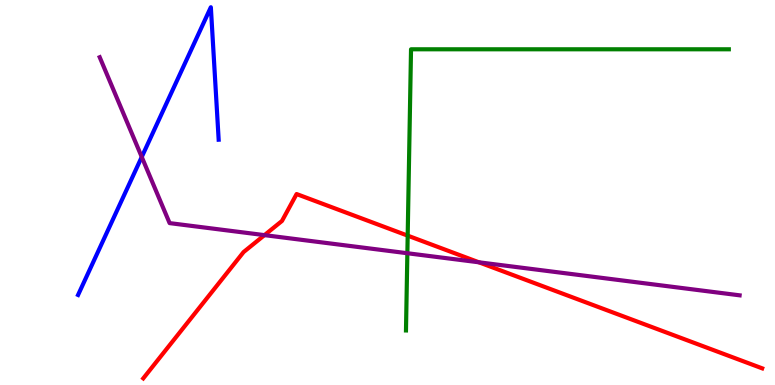[{'lines': ['blue', 'red'], 'intersections': []}, {'lines': ['green', 'red'], 'intersections': [{'x': 5.26, 'y': 3.88}]}, {'lines': ['purple', 'red'], 'intersections': [{'x': 3.41, 'y': 3.89}, {'x': 6.18, 'y': 3.19}]}, {'lines': ['blue', 'green'], 'intersections': []}, {'lines': ['blue', 'purple'], 'intersections': [{'x': 1.83, 'y': 5.92}]}, {'lines': ['green', 'purple'], 'intersections': [{'x': 5.26, 'y': 3.42}]}]